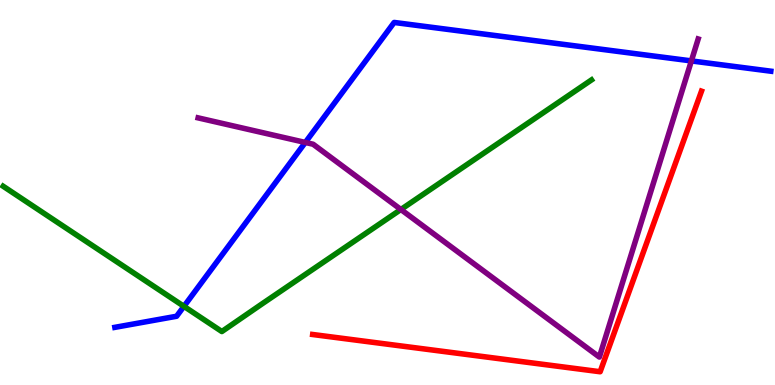[{'lines': ['blue', 'red'], 'intersections': []}, {'lines': ['green', 'red'], 'intersections': []}, {'lines': ['purple', 'red'], 'intersections': []}, {'lines': ['blue', 'green'], 'intersections': [{'x': 2.37, 'y': 2.04}]}, {'lines': ['blue', 'purple'], 'intersections': [{'x': 3.94, 'y': 6.3}, {'x': 8.92, 'y': 8.42}]}, {'lines': ['green', 'purple'], 'intersections': [{'x': 5.17, 'y': 4.56}]}]